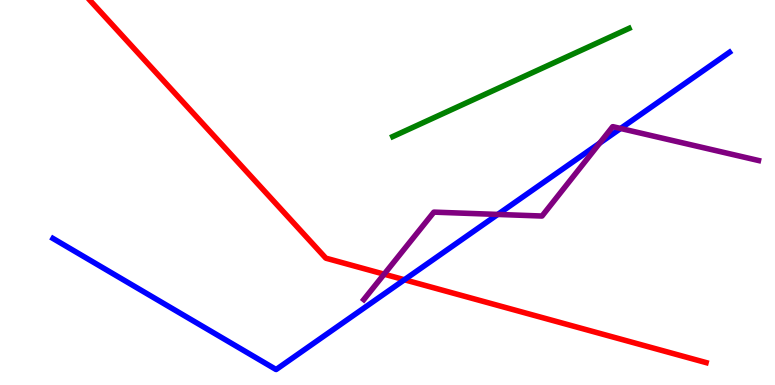[{'lines': ['blue', 'red'], 'intersections': [{'x': 5.22, 'y': 2.73}]}, {'lines': ['green', 'red'], 'intersections': []}, {'lines': ['purple', 'red'], 'intersections': [{'x': 4.96, 'y': 2.88}]}, {'lines': ['blue', 'green'], 'intersections': []}, {'lines': ['blue', 'purple'], 'intersections': [{'x': 6.42, 'y': 4.43}, {'x': 7.74, 'y': 6.28}, {'x': 8.01, 'y': 6.66}]}, {'lines': ['green', 'purple'], 'intersections': []}]